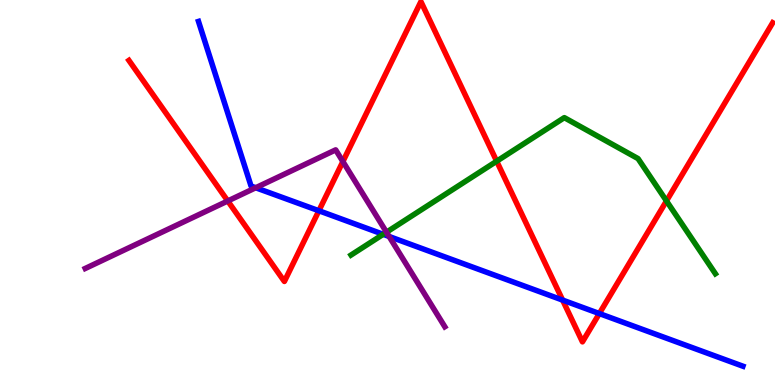[{'lines': ['blue', 'red'], 'intersections': [{'x': 4.11, 'y': 4.53}, {'x': 7.26, 'y': 2.21}, {'x': 7.73, 'y': 1.86}]}, {'lines': ['green', 'red'], 'intersections': [{'x': 6.41, 'y': 5.81}, {'x': 8.6, 'y': 4.78}]}, {'lines': ['purple', 'red'], 'intersections': [{'x': 2.94, 'y': 4.78}, {'x': 4.42, 'y': 5.8}]}, {'lines': ['blue', 'green'], 'intersections': [{'x': 4.94, 'y': 3.91}]}, {'lines': ['blue', 'purple'], 'intersections': [{'x': 3.3, 'y': 5.12}, {'x': 5.02, 'y': 3.86}]}, {'lines': ['green', 'purple'], 'intersections': [{'x': 4.99, 'y': 3.97}]}]